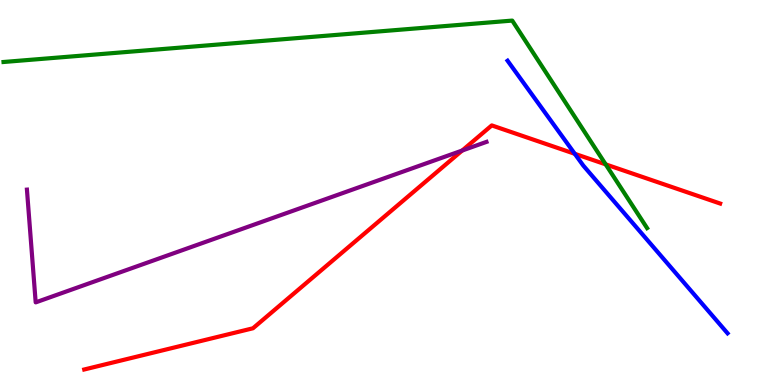[{'lines': ['blue', 'red'], 'intersections': [{'x': 7.42, 'y': 6.01}]}, {'lines': ['green', 'red'], 'intersections': [{'x': 7.82, 'y': 5.73}]}, {'lines': ['purple', 'red'], 'intersections': [{'x': 5.96, 'y': 6.09}]}, {'lines': ['blue', 'green'], 'intersections': []}, {'lines': ['blue', 'purple'], 'intersections': []}, {'lines': ['green', 'purple'], 'intersections': []}]